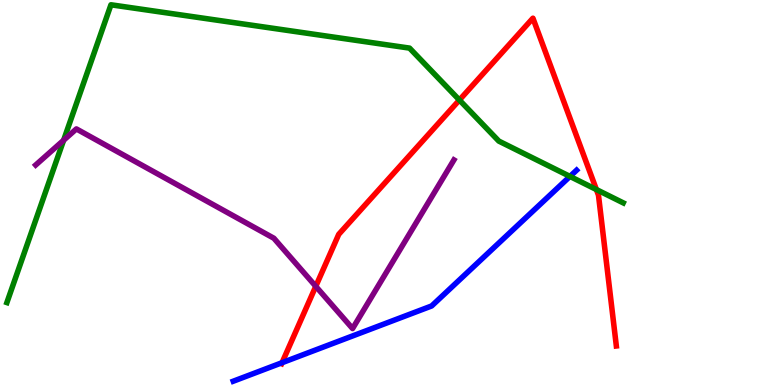[{'lines': ['blue', 'red'], 'intersections': [{'x': 3.64, 'y': 0.579}]}, {'lines': ['green', 'red'], 'intersections': [{'x': 5.93, 'y': 7.4}, {'x': 7.7, 'y': 5.08}]}, {'lines': ['purple', 'red'], 'intersections': [{'x': 4.07, 'y': 2.56}]}, {'lines': ['blue', 'green'], 'intersections': [{'x': 7.35, 'y': 5.42}]}, {'lines': ['blue', 'purple'], 'intersections': []}, {'lines': ['green', 'purple'], 'intersections': [{'x': 0.821, 'y': 6.36}]}]